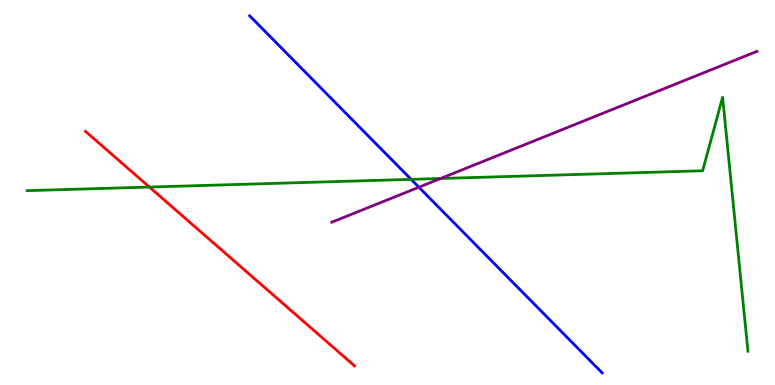[{'lines': ['blue', 'red'], 'intersections': []}, {'lines': ['green', 'red'], 'intersections': [{'x': 1.93, 'y': 5.14}]}, {'lines': ['purple', 'red'], 'intersections': []}, {'lines': ['blue', 'green'], 'intersections': [{'x': 5.3, 'y': 5.34}]}, {'lines': ['blue', 'purple'], 'intersections': [{'x': 5.4, 'y': 5.14}]}, {'lines': ['green', 'purple'], 'intersections': [{'x': 5.69, 'y': 5.36}]}]